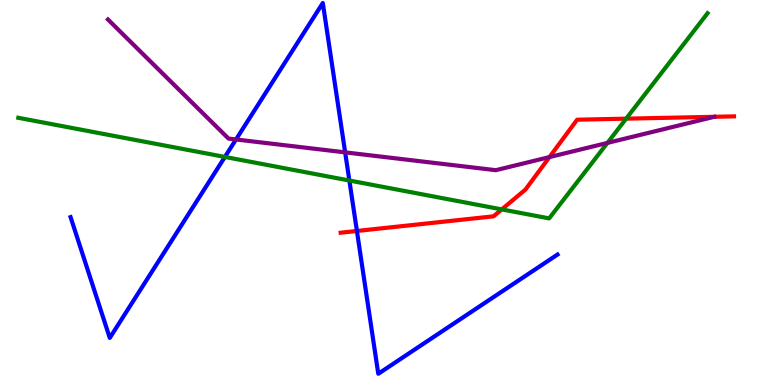[{'lines': ['blue', 'red'], 'intersections': [{'x': 4.61, 'y': 4.0}]}, {'lines': ['green', 'red'], 'intersections': [{'x': 6.47, 'y': 4.56}, {'x': 8.08, 'y': 6.92}]}, {'lines': ['purple', 'red'], 'intersections': [{'x': 7.09, 'y': 5.92}, {'x': 9.22, 'y': 6.97}]}, {'lines': ['blue', 'green'], 'intersections': [{'x': 2.9, 'y': 5.92}, {'x': 4.51, 'y': 5.31}]}, {'lines': ['blue', 'purple'], 'intersections': [{'x': 3.05, 'y': 6.38}, {'x': 4.45, 'y': 6.04}]}, {'lines': ['green', 'purple'], 'intersections': [{'x': 7.84, 'y': 6.29}]}]